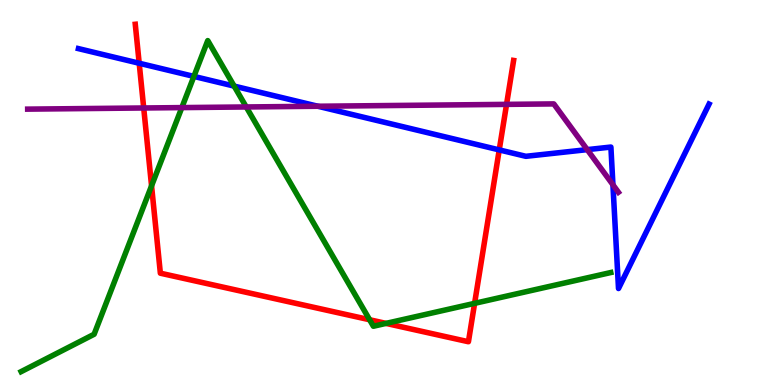[{'lines': ['blue', 'red'], 'intersections': [{'x': 1.8, 'y': 8.36}, {'x': 6.44, 'y': 6.11}]}, {'lines': ['green', 'red'], 'intersections': [{'x': 1.96, 'y': 5.17}, {'x': 4.77, 'y': 1.69}, {'x': 4.98, 'y': 1.6}, {'x': 6.12, 'y': 2.12}]}, {'lines': ['purple', 'red'], 'intersections': [{'x': 1.85, 'y': 7.2}, {'x': 6.54, 'y': 7.29}]}, {'lines': ['blue', 'green'], 'intersections': [{'x': 2.5, 'y': 8.02}, {'x': 3.02, 'y': 7.76}]}, {'lines': ['blue', 'purple'], 'intersections': [{'x': 4.1, 'y': 7.24}, {'x': 7.58, 'y': 6.11}, {'x': 7.91, 'y': 5.2}]}, {'lines': ['green', 'purple'], 'intersections': [{'x': 2.35, 'y': 7.21}, {'x': 3.18, 'y': 7.22}]}]